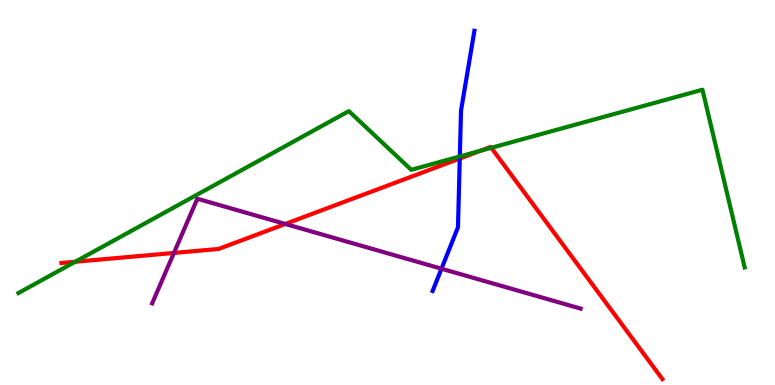[{'lines': ['blue', 'red'], 'intersections': [{'x': 5.93, 'y': 5.88}]}, {'lines': ['green', 'red'], 'intersections': [{'x': 0.972, 'y': 3.2}, {'x': 6.2, 'y': 6.08}, {'x': 6.34, 'y': 6.16}]}, {'lines': ['purple', 'red'], 'intersections': [{'x': 2.24, 'y': 3.43}, {'x': 3.68, 'y': 4.18}]}, {'lines': ['blue', 'green'], 'intersections': [{'x': 5.93, 'y': 5.94}]}, {'lines': ['blue', 'purple'], 'intersections': [{'x': 5.7, 'y': 3.02}]}, {'lines': ['green', 'purple'], 'intersections': []}]